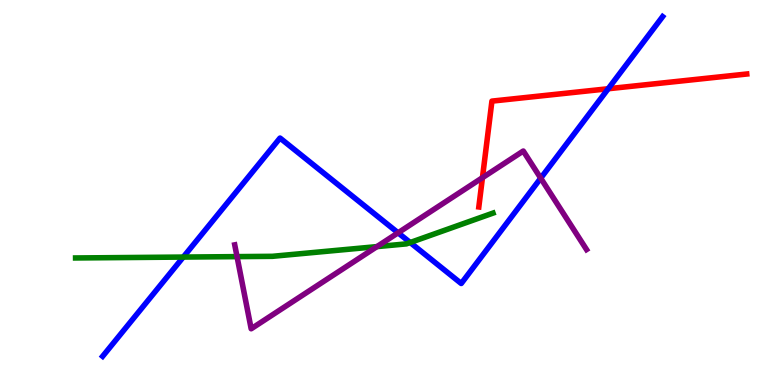[{'lines': ['blue', 'red'], 'intersections': [{'x': 7.85, 'y': 7.69}]}, {'lines': ['green', 'red'], 'intersections': []}, {'lines': ['purple', 'red'], 'intersections': [{'x': 6.23, 'y': 5.38}]}, {'lines': ['blue', 'green'], 'intersections': [{'x': 2.37, 'y': 3.32}, {'x': 5.29, 'y': 3.7}]}, {'lines': ['blue', 'purple'], 'intersections': [{'x': 5.14, 'y': 3.95}, {'x': 6.98, 'y': 5.37}]}, {'lines': ['green', 'purple'], 'intersections': [{'x': 3.06, 'y': 3.33}, {'x': 4.86, 'y': 3.59}]}]